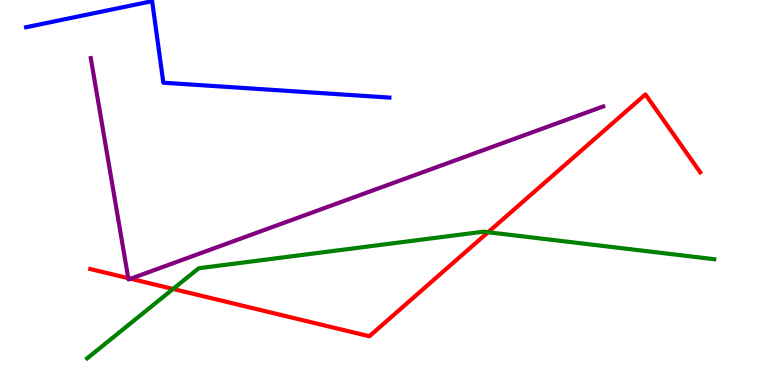[{'lines': ['blue', 'red'], 'intersections': []}, {'lines': ['green', 'red'], 'intersections': [{'x': 2.23, 'y': 2.49}, {'x': 6.3, 'y': 3.97}]}, {'lines': ['purple', 'red'], 'intersections': [{'x': 1.65, 'y': 2.78}, {'x': 1.69, 'y': 2.76}]}, {'lines': ['blue', 'green'], 'intersections': []}, {'lines': ['blue', 'purple'], 'intersections': []}, {'lines': ['green', 'purple'], 'intersections': []}]